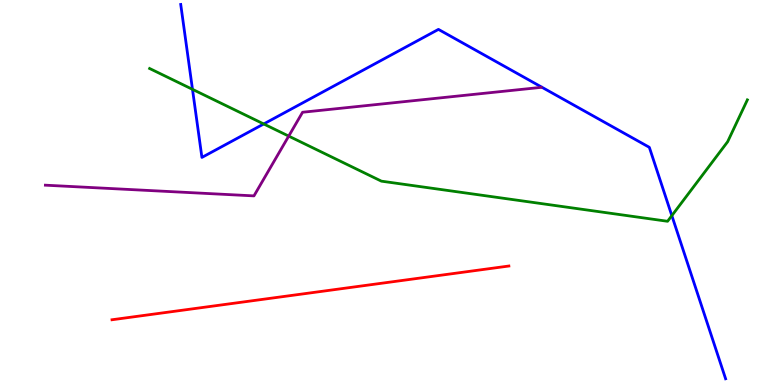[{'lines': ['blue', 'red'], 'intersections': []}, {'lines': ['green', 'red'], 'intersections': []}, {'lines': ['purple', 'red'], 'intersections': []}, {'lines': ['blue', 'green'], 'intersections': [{'x': 2.48, 'y': 7.68}, {'x': 3.4, 'y': 6.78}, {'x': 8.67, 'y': 4.4}]}, {'lines': ['blue', 'purple'], 'intersections': []}, {'lines': ['green', 'purple'], 'intersections': [{'x': 3.73, 'y': 6.46}]}]